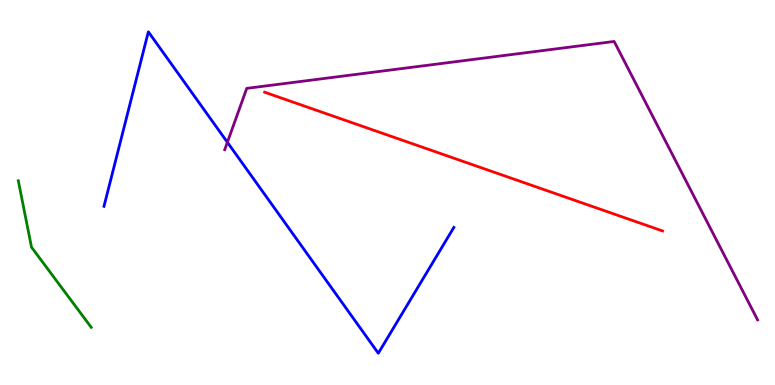[{'lines': ['blue', 'red'], 'intersections': []}, {'lines': ['green', 'red'], 'intersections': []}, {'lines': ['purple', 'red'], 'intersections': []}, {'lines': ['blue', 'green'], 'intersections': []}, {'lines': ['blue', 'purple'], 'intersections': [{'x': 2.93, 'y': 6.3}]}, {'lines': ['green', 'purple'], 'intersections': []}]